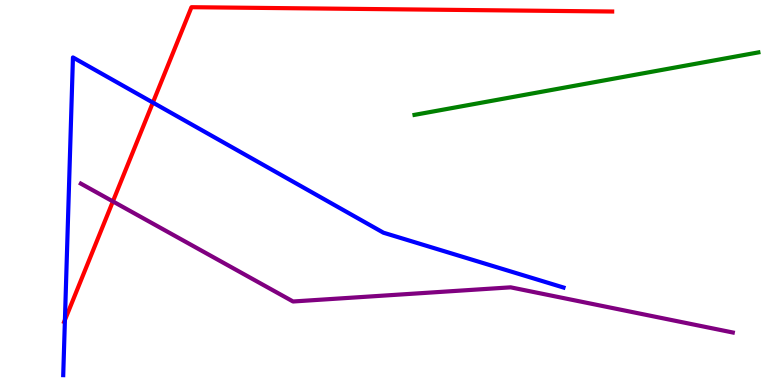[{'lines': ['blue', 'red'], 'intersections': [{'x': 0.838, 'y': 1.69}, {'x': 1.97, 'y': 7.34}]}, {'lines': ['green', 'red'], 'intersections': []}, {'lines': ['purple', 'red'], 'intersections': [{'x': 1.46, 'y': 4.77}]}, {'lines': ['blue', 'green'], 'intersections': []}, {'lines': ['blue', 'purple'], 'intersections': []}, {'lines': ['green', 'purple'], 'intersections': []}]